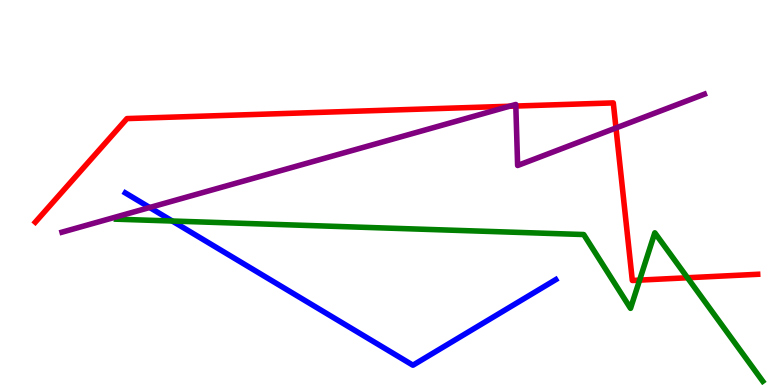[{'lines': ['blue', 'red'], 'intersections': []}, {'lines': ['green', 'red'], 'intersections': [{'x': 8.25, 'y': 2.72}, {'x': 8.87, 'y': 2.79}]}, {'lines': ['purple', 'red'], 'intersections': [{'x': 6.57, 'y': 7.24}, {'x': 6.66, 'y': 7.25}, {'x': 7.95, 'y': 6.68}]}, {'lines': ['blue', 'green'], 'intersections': [{'x': 2.22, 'y': 4.26}]}, {'lines': ['blue', 'purple'], 'intersections': [{'x': 1.93, 'y': 4.61}]}, {'lines': ['green', 'purple'], 'intersections': []}]